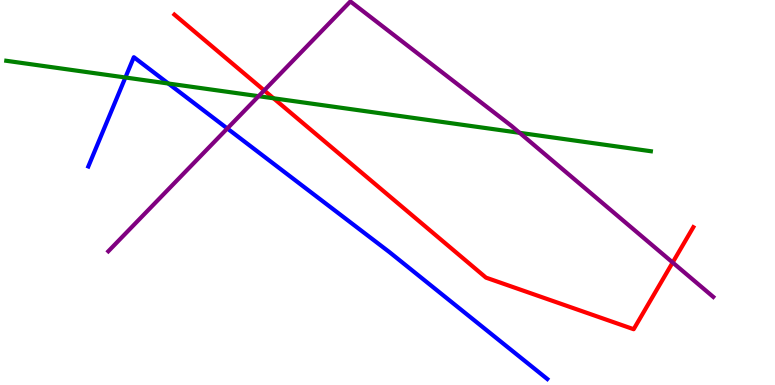[{'lines': ['blue', 'red'], 'intersections': []}, {'lines': ['green', 'red'], 'intersections': [{'x': 3.53, 'y': 7.45}]}, {'lines': ['purple', 'red'], 'intersections': [{'x': 3.41, 'y': 7.65}, {'x': 8.68, 'y': 3.18}]}, {'lines': ['blue', 'green'], 'intersections': [{'x': 1.62, 'y': 7.99}, {'x': 2.17, 'y': 7.83}]}, {'lines': ['blue', 'purple'], 'intersections': [{'x': 2.93, 'y': 6.66}]}, {'lines': ['green', 'purple'], 'intersections': [{'x': 3.34, 'y': 7.5}, {'x': 6.7, 'y': 6.55}]}]